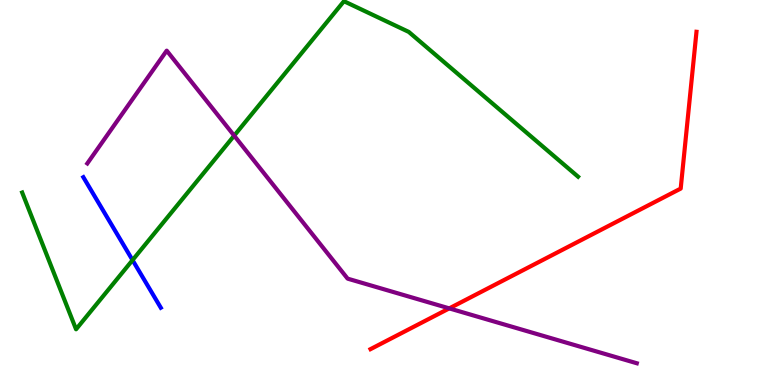[{'lines': ['blue', 'red'], 'intersections': []}, {'lines': ['green', 'red'], 'intersections': []}, {'lines': ['purple', 'red'], 'intersections': [{'x': 5.8, 'y': 1.99}]}, {'lines': ['blue', 'green'], 'intersections': [{'x': 1.71, 'y': 3.24}]}, {'lines': ['blue', 'purple'], 'intersections': []}, {'lines': ['green', 'purple'], 'intersections': [{'x': 3.02, 'y': 6.48}]}]